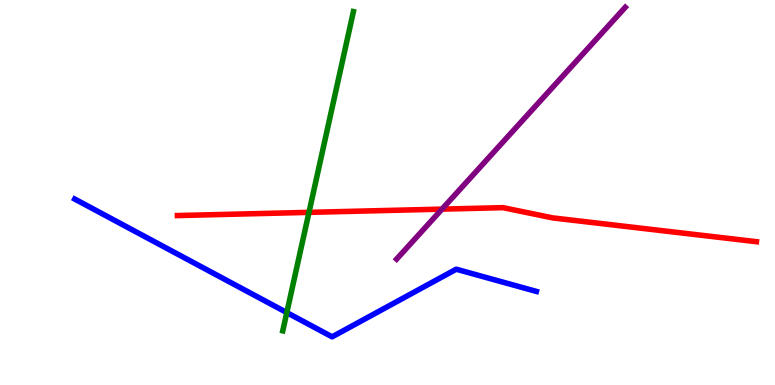[{'lines': ['blue', 'red'], 'intersections': []}, {'lines': ['green', 'red'], 'intersections': [{'x': 3.99, 'y': 4.48}]}, {'lines': ['purple', 'red'], 'intersections': [{'x': 5.7, 'y': 4.57}]}, {'lines': ['blue', 'green'], 'intersections': [{'x': 3.7, 'y': 1.88}]}, {'lines': ['blue', 'purple'], 'intersections': []}, {'lines': ['green', 'purple'], 'intersections': []}]